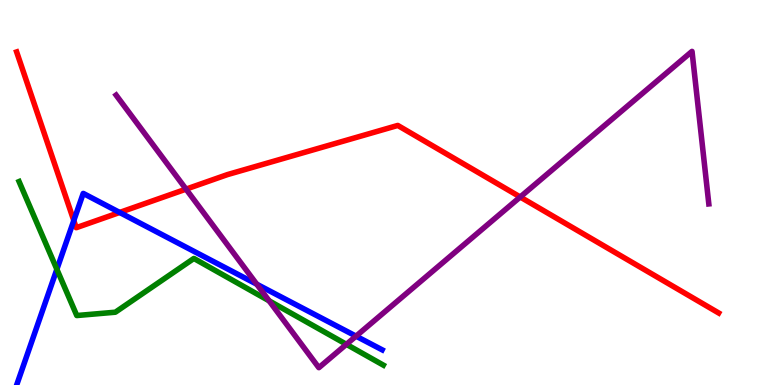[{'lines': ['blue', 'red'], 'intersections': [{'x': 0.952, 'y': 4.27}, {'x': 1.54, 'y': 4.48}]}, {'lines': ['green', 'red'], 'intersections': []}, {'lines': ['purple', 'red'], 'intersections': [{'x': 2.4, 'y': 5.09}, {'x': 6.71, 'y': 4.88}]}, {'lines': ['blue', 'green'], 'intersections': [{'x': 0.734, 'y': 3.01}]}, {'lines': ['blue', 'purple'], 'intersections': [{'x': 3.31, 'y': 2.62}, {'x': 4.59, 'y': 1.27}]}, {'lines': ['green', 'purple'], 'intersections': [{'x': 3.47, 'y': 2.19}, {'x': 4.47, 'y': 1.06}]}]